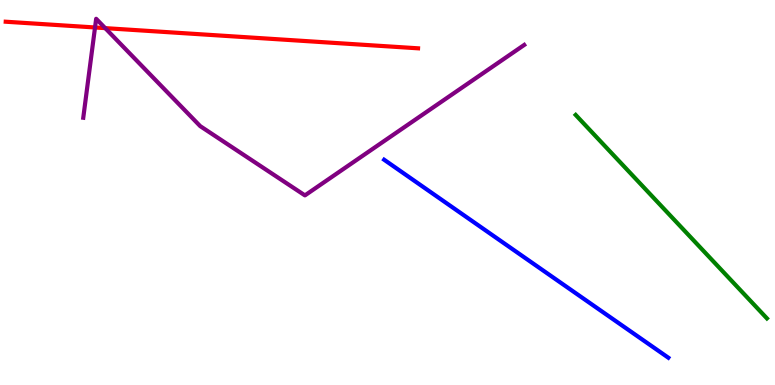[{'lines': ['blue', 'red'], 'intersections': []}, {'lines': ['green', 'red'], 'intersections': []}, {'lines': ['purple', 'red'], 'intersections': [{'x': 1.23, 'y': 9.29}, {'x': 1.36, 'y': 9.27}]}, {'lines': ['blue', 'green'], 'intersections': []}, {'lines': ['blue', 'purple'], 'intersections': []}, {'lines': ['green', 'purple'], 'intersections': []}]